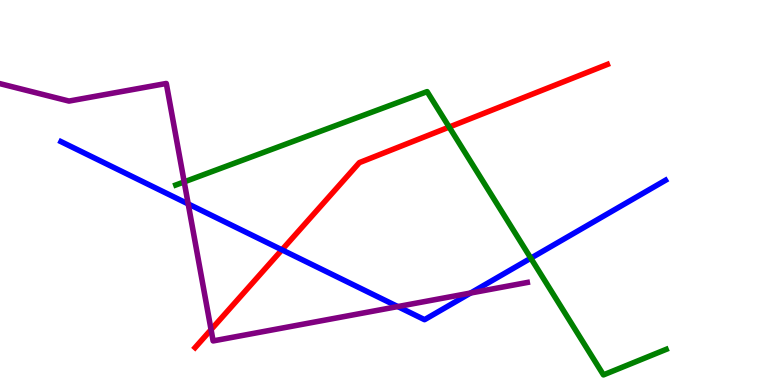[{'lines': ['blue', 'red'], 'intersections': [{'x': 3.64, 'y': 3.51}]}, {'lines': ['green', 'red'], 'intersections': [{'x': 5.8, 'y': 6.7}]}, {'lines': ['purple', 'red'], 'intersections': [{'x': 2.72, 'y': 1.44}]}, {'lines': ['blue', 'green'], 'intersections': [{'x': 6.85, 'y': 3.29}]}, {'lines': ['blue', 'purple'], 'intersections': [{'x': 2.43, 'y': 4.7}, {'x': 5.13, 'y': 2.04}, {'x': 6.07, 'y': 2.39}]}, {'lines': ['green', 'purple'], 'intersections': [{'x': 2.38, 'y': 5.28}]}]